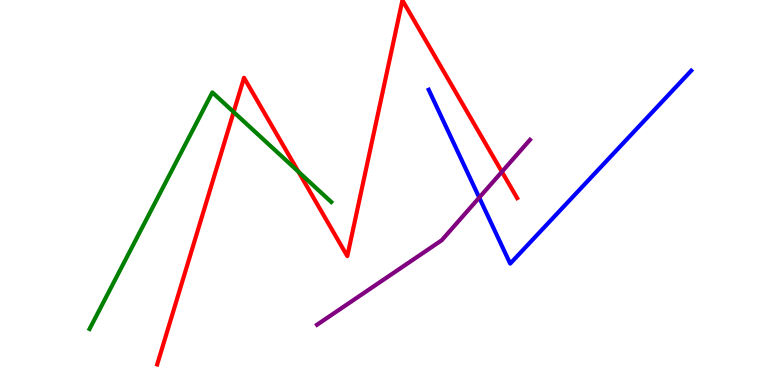[{'lines': ['blue', 'red'], 'intersections': []}, {'lines': ['green', 'red'], 'intersections': [{'x': 3.01, 'y': 7.09}, {'x': 3.85, 'y': 5.54}]}, {'lines': ['purple', 'red'], 'intersections': [{'x': 6.48, 'y': 5.54}]}, {'lines': ['blue', 'green'], 'intersections': []}, {'lines': ['blue', 'purple'], 'intersections': [{'x': 6.18, 'y': 4.87}]}, {'lines': ['green', 'purple'], 'intersections': []}]